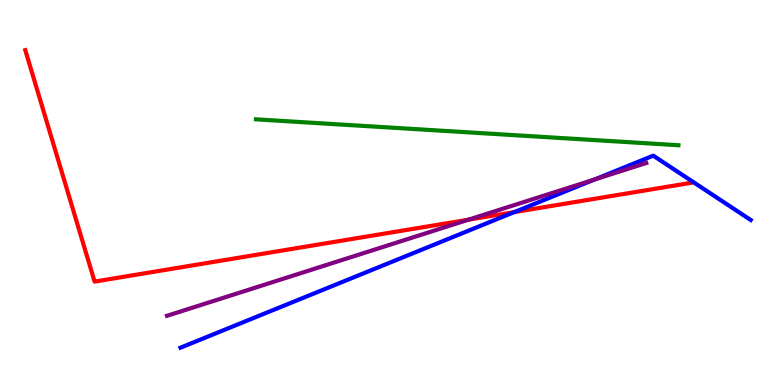[{'lines': ['blue', 'red'], 'intersections': [{'x': 6.64, 'y': 4.49}]}, {'lines': ['green', 'red'], 'intersections': []}, {'lines': ['purple', 'red'], 'intersections': [{'x': 6.05, 'y': 4.29}]}, {'lines': ['blue', 'green'], 'intersections': []}, {'lines': ['blue', 'purple'], 'intersections': [{'x': 7.67, 'y': 5.34}]}, {'lines': ['green', 'purple'], 'intersections': []}]